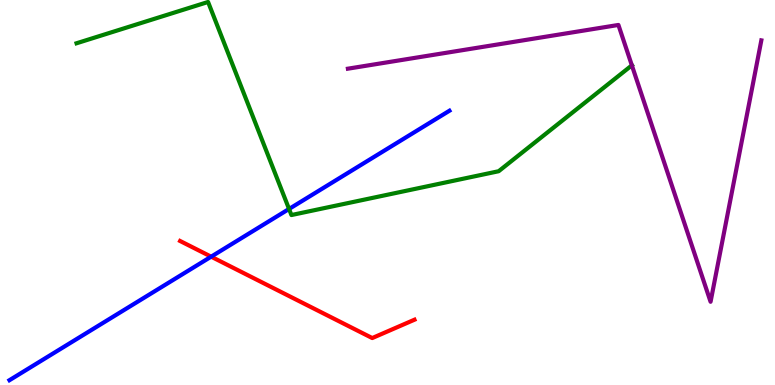[{'lines': ['blue', 'red'], 'intersections': [{'x': 2.72, 'y': 3.33}]}, {'lines': ['green', 'red'], 'intersections': []}, {'lines': ['purple', 'red'], 'intersections': []}, {'lines': ['blue', 'green'], 'intersections': [{'x': 3.73, 'y': 4.57}]}, {'lines': ['blue', 'purple'], 'intersections': []}, {'lines': ['green', 'purple'], 'intersections': [{'x': 8.15, 'y': 8.3}]}]